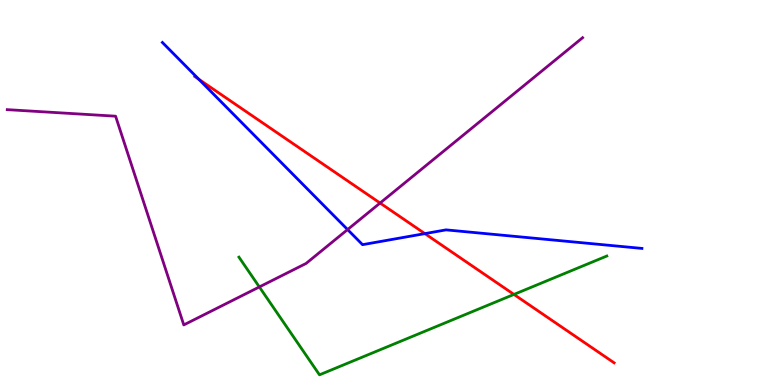[{'lines': ['blue', 'red'], 'intersections': [{'x': 2.57, 'y': 7.94}, {'x': 5.48, 'y': 3.93}]}, {'lines': ['green', 'red'], 'intersections': [{'x': 6.63, 'y': 2.35}]}, {'lines': ['purple', 'red'], 'intersections': [{'x': 4.9, 'y': 4.73}]}, {'lines': ['blue', 'green'], 'intersections': []}, {'lines': ['blue', 'purple'], 'intersections': [{'x': 4.49, 'y': 4.04}]}, {'lines': ['green', 'purple'], 'intersections': [{'x': 3.35, 'y': 2.55}]}]